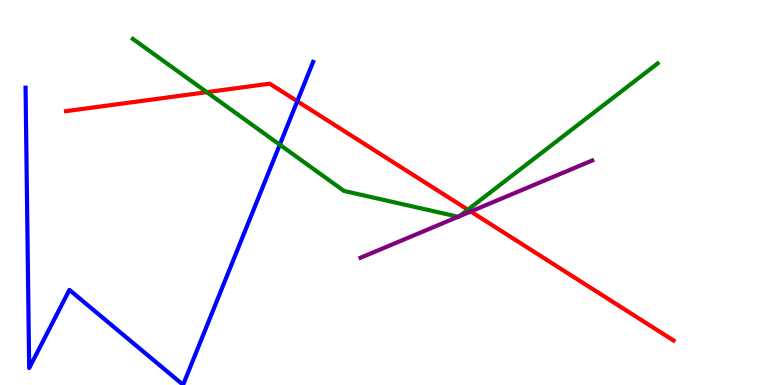[{'lines': ['blue', 'red'], 'intersections': [{'x': 3.84, 'y': 7.37}]}, {'lines': ['green', 'red'], 'intersections': [{'x': 2.67, 'y': 7.61}, {'x': 6.04, 'y': 4.55}]}, {'lines': ['purple', 'red'], 'intersections': [{'x': 6.07, 'y': 4.51}]}, {'lines': ['blue', 'green'], 'intersections': [{'x': 3.61, 'y': 6.24}]}, {'lines': ['blue', 'purple'], 'intersections': []}, {'lines': ['green', 'purple'], 'intersections': [{'x': 5.91, 'y': 4.37}, {'x': 5.93, 'y': 4.38}]}]